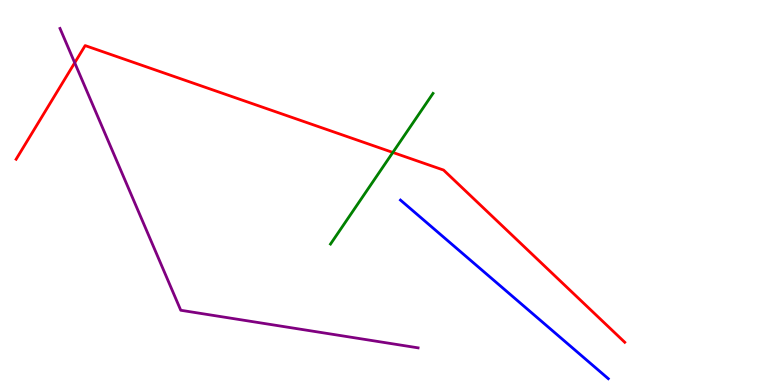[{'lines': ['blue', 'red'], 'intersections': []}, {'lines': ['green', 'red'], 'intersections': [{'x': 5.07, 'y': 6.04}]}, {'lines': ['purple', 'red'], 'intersections': [{'x': 0.964, 'y': 8.37}]}, {'lines': ['blue', 'green'], 'intersections': []}, {'lines': ['blue', 'purple'], 'intersections': []}, {'lines': ['green', 'purple'], 'intersections': []}]